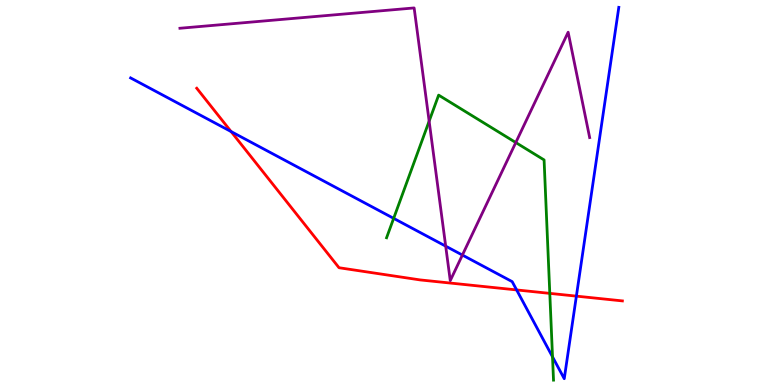[{'lines': ['blue', 'red'], 'intersections': [{'x': 2.98, 'y': 6.58}, {'x': 6.67, 'y': 2.47}, {'x': 7.44, 'y': 2.31}]}, {'lines': ['green', 'red'], 'intersections': [{'x': 7.09, 'y': 2.38}]}, {'lines': ['purple', 'red'], 'intersections': []}, {'lines': ['blue', 'green'], 'intersections': [{'x': 5.08, 'y': 4.33}, {'x': 7.13, 'y': 0.732}]}, {'lines': ['blue', 'purple'], 'intersections': [{'x': 5.75, 'y': 3.61}, {'x': 5.97, 'y': 3.38}]}, {'lines': ['green', 'purple'], 'intersections': [{'x': 5.54, 'y': 6.85}, {'x': 6.66, 'y': 6.3}]}]